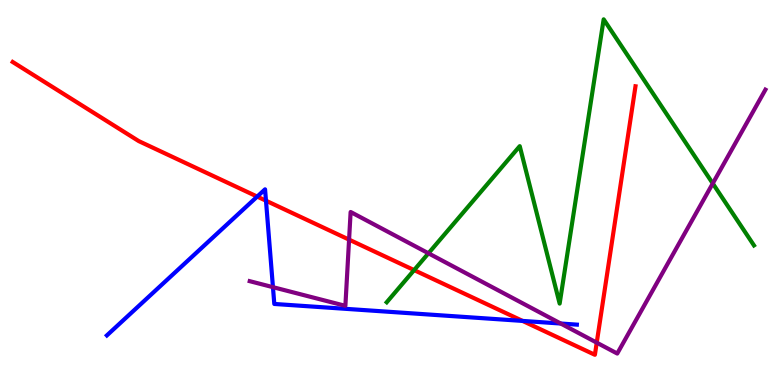[{'lines': ['blue', 'red'], 'intersections': [{'x': 3.32, 'y': 4.89}, {'x': 3.43, 'y': 4.79}, {'x': 6.74, 'y': 1.66}]}, {'lines': ['green', 'red'], 'intersections': [{'x': 5.34, 'y': 2.98}]}, {'lines': ['purple', 'red'], 'intersections': [{'x': 4.5, 'y': 3.78}, {'x': 7.7, 'y': 1.1}]}, {'lines': ['blue', 'green'], 'intersections': []}, {'lines': ['blue', 'purple'], 'intersections': [{'x': 3.52, 'y': 2.54}, {'x': 7.24, 'y': 1.6}]}, {'lines': ['green', 'purple'], 'intersections': [{'x': 5.53, 'y': 3.42}, {'x': 9.2, 'y': 5.24}]}]